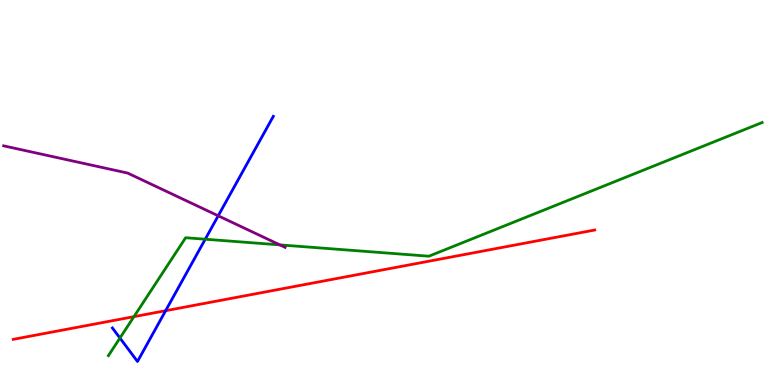[{'lines': ['blue', 'red'], 'intersections': [{'x': 2.14, 'y': 1.93}]}, {'lines': ['green', 'red'], 'intersections': [{'x': 1.73, 'y': 1.78}]}, {'lines': ['purple', 'red'], 'intersections': []}, {'lines': ['blue', 'green'], 'intersections': [{'x': 1.55, 'y': 1.22}, {'x': 2.65, 'y': 3.79}]}, {'lines': ['blue', 'purple'], 'intersections': [{'x': 2.82, 'y': 4.39}]}, {'lines': ['green', 'purple'], 'intersections': [{'x': 3.61, 'y': 3.64}]}]